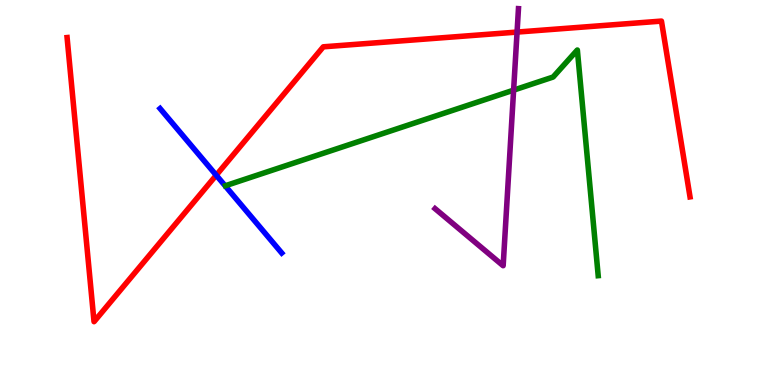[{'lines': ['blue', 'red'], 'intersections': [{'x': 2.79, 'y': 5.45}]}, {'lines': ['green', 'red'], 'intersections': []}, {'lines': ['purple', 'red'], 'intersections': [{'x': 6.67, 'y': 9.17}]}, {'lines': ['blue', 'green'], 'intersections': []}, {'lines': ['blue', 'purple'], 'intersections': []}, {'lines': ['green', 'purple'], 'intersections': [{'x': 6.63, 'y': 7.66}]}]